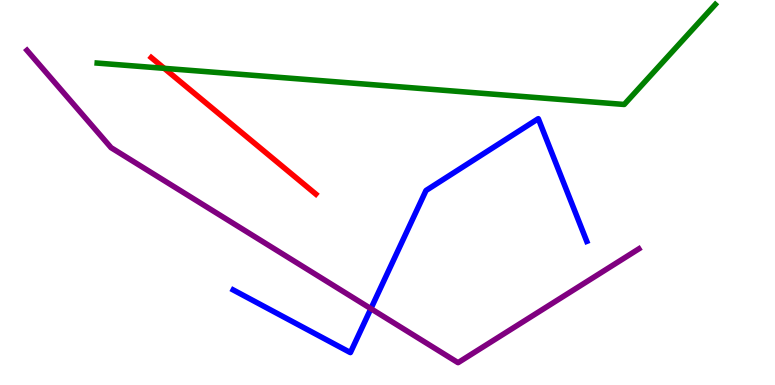[{'lines': ['blue', 'red'], 'intersections': []}, {'lines': ['green', 'red'], 'intersections': [{'x': 2.12, 'y': 8.23}]}, {'lines': ['purple', 'red'], 'intersections': []}, {'lines': ['blue', 'green'], 'intersections': []}, {'lines': ['blue', 'purple'], 'intersections': [{'x': 4.79, 'y': 1.98}]}, {'lines': ['green', 'purple'], 'intersections': []}]